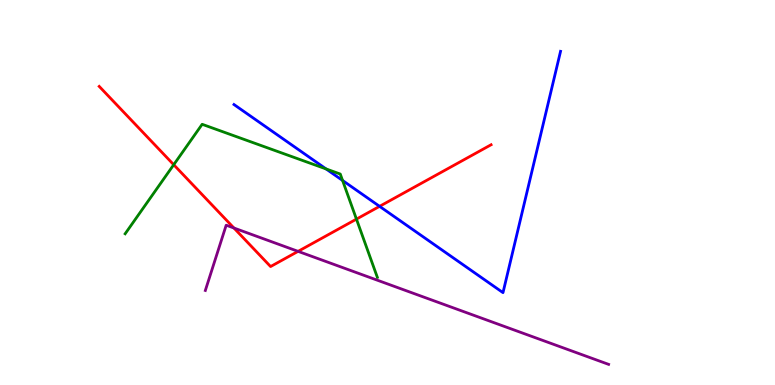[{'lines': ['blue', 'red'], 'intersections': [{'x': 4.9, 'y': 4.64}]}, {'lines': ['green', 'red'], 'intersections': [{'x': 2.24, 'y': 5.72}, {'x': 4.6, 'y': 4.31}]}, {'lines': ['purple', 'red'], 'intersections': [{'x': 3.02, 'y': 4.08}, {'x': 3.85, 'y': 3.47}]}, {'lines': ['blue', 'green'], 'intersections': [{'x': 4.21, 'y': 5.61}, {'x': 4.42, 'y': 5.31}]}, {'lines': ['blue', 'purple'], 'intersections': []}, {'lines': ['green', 'purple'], 'intersections': []}]